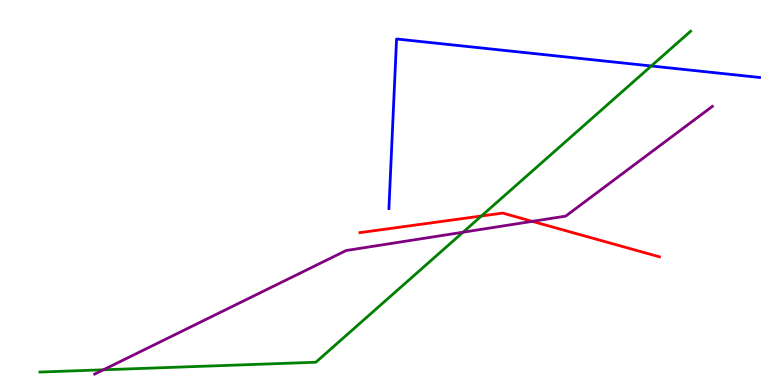[{'lines': ['blue', 'red'], 'intersections': []}, {'lines': ['green', 'red'], 'intersections': [{'x': 6.21, 'y': 4.39}]}, {'lines': ['purple', 'red'], 'intersections': [{'x': 6.87, 'y': 4.25}]}, {'lines': ['blue', 'green'], 'intersections': [{'x': 8.4, 'y': 8.29}]}, {'lines': ['blue', 'purple'], 'intersections': []}, {'lines': ['green', 'purple'], 'intersections': [{'x': 1.33, 'y': 0.395}, {'x': 5.98, 'y': 3.97}]}]